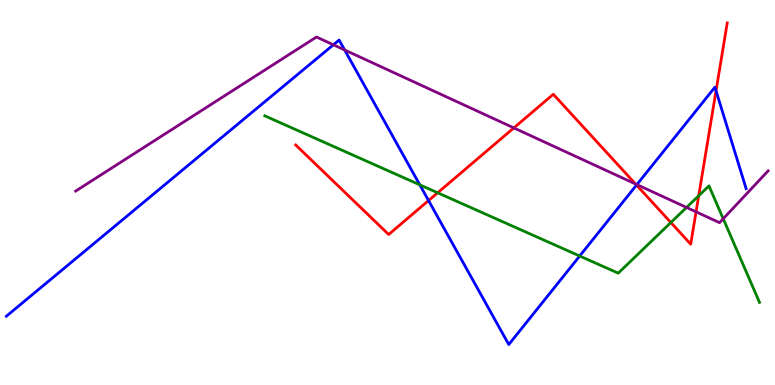[{'lines': ['blue', 'red'], 'intersections': [{'x': 5.53, 'y': 4.79}, {'x': 8.21, 'y': 5.19}, {'x': 9.24, 'y': 7.64}]}, {'lines': ['green', 'red'], 'intersections': [{'x': 5.65, 'y': 4.99}, {'x': 8.66, 'y': 4.22}, {'x': 9.02, 'y': 4.92}]}, {'lines': ['purple', 'red'], 'intersections': [{'x': 6.63, 'y': 6.68}, {'x': 8.2, 'y': 5.22}, {'x': 8.98, 'y': 4.5}]}, {'lines': ['blue', 'green'], 'intersections': [{'x': 5.42, 'y': 5.2}, {'x': 7.48, 'y': 3.35}]}, {'lines': ['blue', 'purple'], 'intersections': [{'x': 4.3, 'y': 8.84}, {'x': 4.45, 'y': 8.7}, {'x': 8.22, 'y': 5.21}]}, {'lines': ['green', 'purple'], 'intersections': [{'x': 8.86, 'y': 4.61}, {'x': 9.33, 'y': 4.32}]}]